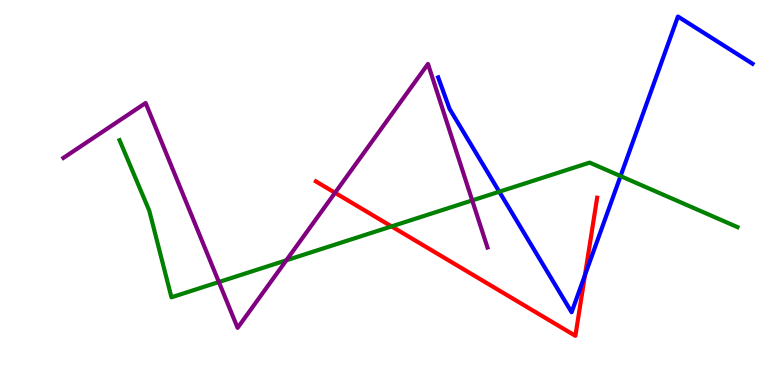[{'lines': ['blue', 'red'], 'intersections': [{'x': 7.55, 'y': 2.85}]}, {'lines': ['green', 'red'], 'intersections': [{'x': 5.05, 'y': 4.12}]}, {'lines': ['purple', 'red'], 'intersections': [{'x': 4.32, 'y': 4.99}]}, {'lines': ['blue', 'green'], 'intersections': [{'x': 6.44, 'y': 5.02}, {'x': 8.01, 'y': 5.43}]}, {'lines': ['blue', 'purple'], 'intersections': []}, {'lines': ['green', 'purple'], 'intersections': [{'x': 2.82, 'y': 2.67}, {'x': 3.69, 'y': 3.24}, {'x': 6.09, 'y': 4.79}]}]